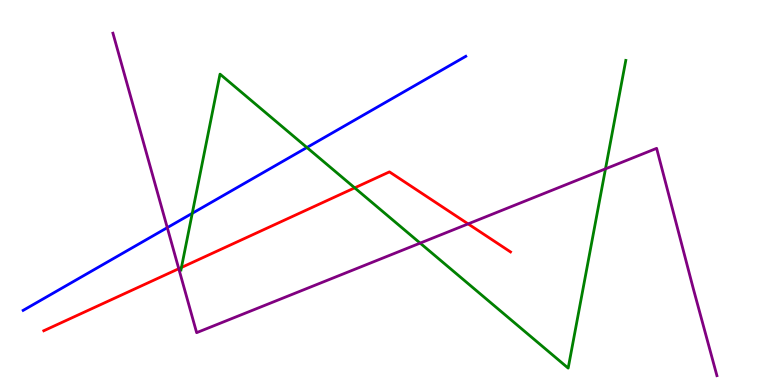[{'lines': ['blue', 'red'], 'intersections': []}, {'lines': ['green', 'red'], 'intersections': [{'x': 2.34, 'y': 3.05}, {'x': 4.58, 'y': 5.12}]}, {'lines': ['purple', 'red'], 'intersections': [{'x': 2.31, 'y': 3.02}, {'x': 6.04, 'y': 4.18}]}, {'lines': ['blue', 'green'], 'intersections': [{'x': 2.48, 'y': 4.46}, {'x': 3.96, 'y': 6.17}]}, {'lines': ['blue', 'purple'], 'intersections': [{'x': 2.16, 'y': 4.09}]}, {'lines': ['green', 'purple'], 'intersections': [{'x': 5.42, 'y': 3.69}, {'x': 7.81, 'y': 5.61}]}]